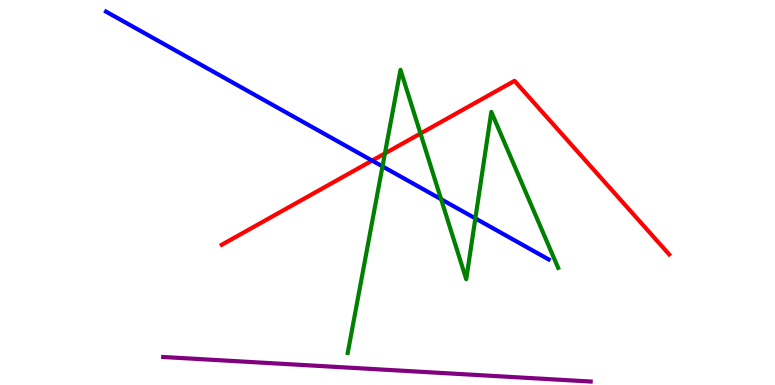[{'lines': ['blue', 'red'], 'intersections': [{'x': 4.8, 'y': 5.83}]}, {'lines': ['green', 'red'], 'intersections': [{'x': 4.97, 'y': 6.01}, {'x': 5.43, 'y': 6.53}]}, {'lines': ['purple', 'red'], 'intersections': []}, {'lines': ['blue', 'green'], 'intersections': [{'x': 4.94, 'y': 5.68}, {'x': 5.69, 'y': 4.83}, {'x': 6.13, 'y': 4.33}]}, {'lines': ['blue', 'purple'], 'intersections': []}, {'lines': ['green', 'purple'], 'intersections': []}]